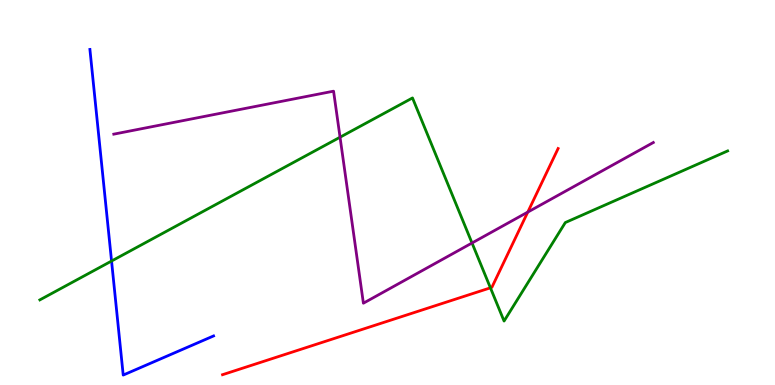[{'lines': ['blue', 'red'], 'intersections': []}, {'lines': ['green', 'red'], 'intersections': [{'x': 6.33, 'y': 2.52}]}, {'lines': ['purple', 'red'], 'intersections': [{'x': 6.81, 'y': 4.49}]}, {'lines': ['blue', 'green'], 'intersections': [{'x': 1.44, 'y': 3.22}]}, {'lines': ['blue', 'purple'], 'intersections': []}, {'lines': ['green', 'purple'], 'intersections': [{'x': 4.39, 'y': 6.44}, {'x': 6.09, 'y': 3.69}]}]